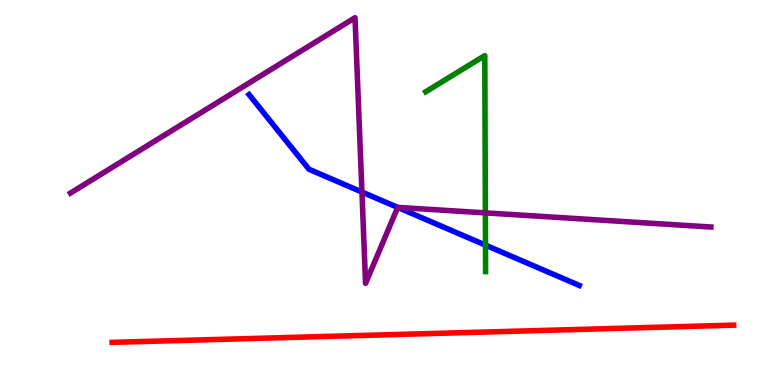[{'lines': ['blue', 'red'], 'intersections': []}, {'lines': ['green', 'red'], 'intersections': []}, {'lines': ['purple', 'red'], 'intersections': []}, {'lines': ['blue', 'green'], 'intersections': [{'x': 6.26, 'y': 3.63}]}, {'lines': ['blue', 'purple'], 'intersections': [{'x': 4.67, 'y': 5.01}, {'x': 5.13, 'y': 4.61}]}, {'lines': ['green', 'purple'], 'intersections': [{'x': 6.26, 'y': 4.47}]}]